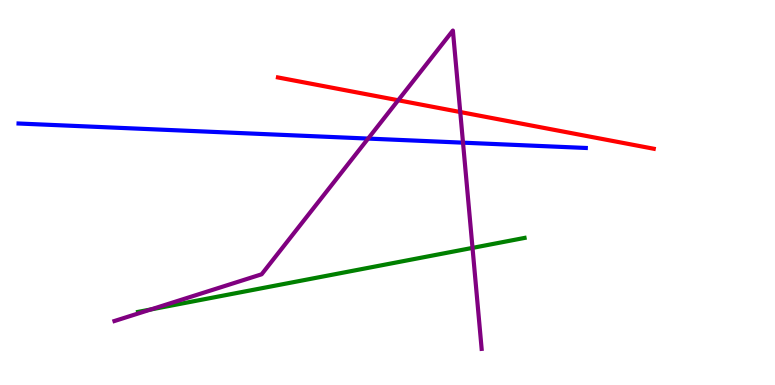[{'lines': ['blue', 'red'], 'intersections': []}, {'lines': ['green', 'red'], 'intersections': []}, {'lines': ['purple', 'red'], 'intersections': [{'x': 5.14, 'y': 7.4}, {'x': 5.94, 'y': 7.09}]}, {'lines': ['blue', 'green'], 'intersections': []}, {'lines': ['blue', 'purple'], 'intersections': [{'x': 4.75, 'y': 6.4}, {'x': 5.97, 'y': 6.29}]}, {'lines': ['green', 'purple'], 'intersections': [{'x': 1.95, 'y': 1.96}, {'x': 6.1, 'y': 3.56}]}]